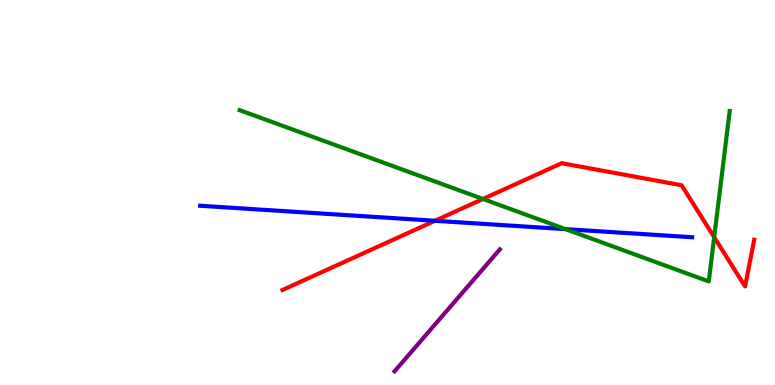[{'lines': ['blue', 'red'], 'intersections': [{'x': 5.61, 'y': 4.27}]}, {'lines': ['green', 'red'], 'intersections': [{'x': 6.23, 'y': 4.83}, {'x': 9.22, 'y': 3.84}]}, {'lines': ['purple', 'red'], 'intersections': []}, {'lines': ['blue', 'green'], 'intersections': [{'x': 7.3, 'y': 4.05}]}, {'lines': ['blue', 'purple'], 'intersections': []}, {'lines': ['green', 'purple'], 'intersections': []}]